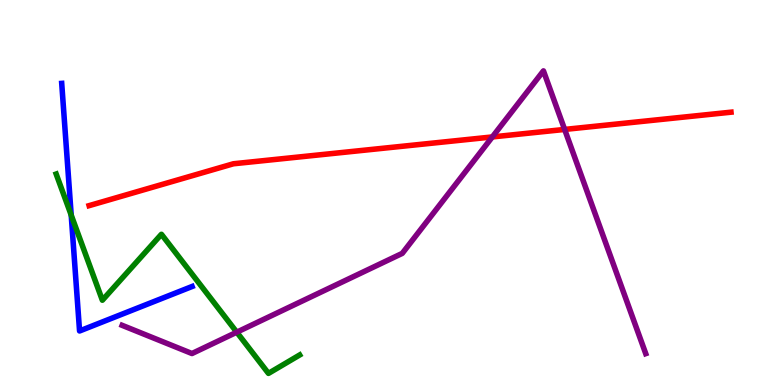[{'lines': ['blue', 'red'], 'intersections': []}, {'lines': ['green', 'red'], 'intersections': []}, {'lines': ['purple', 'red'], 'intersections': [{'x': 6.35, 'y': 6.44}, {'x': 7.29, 'y': 6.64}]}, {'lines': ['blue', 'green'], 'intersections': [{'x': 0.919, 'y': 4.41}]}, {'lines': ['blue', 'purple'], 'intersections': []}, {'lines': ['green', 'purple'], 'intersections': [{'x': 3.06, 'y': 1.37}]}]